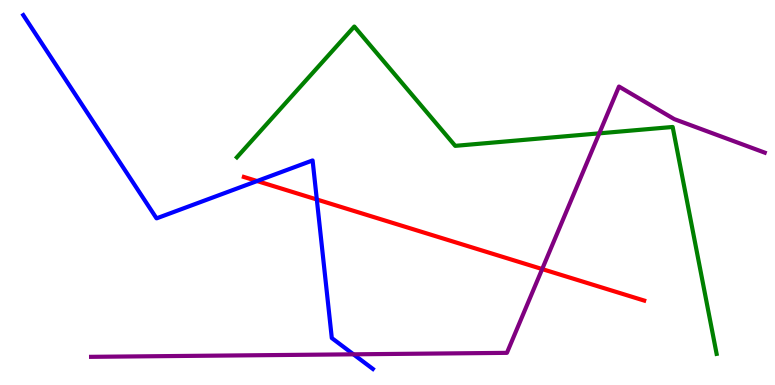[{'lines': ['blue', 'red'], 'intersections': [{'x': 3.32, 'y': 5.3}, {'x': 4.09, 'y': 4.82}]}, {'lines': ['green', 'red'], 'intersections': []}, {'lines': ['purple', 'red'], 'intersections': [{'x': 7.0, 'y': 3.01}]}, {'lines': ['blue', 'green'], 'intersections': []}, {'lines': ['blue', 'purple'], 'intersections': [{'x': 4.56, 'y': 0.797}]}, {'lines': ['green', 'purple'], 'intersections': [{'x': 7.73, 'y': 6.54}]}]